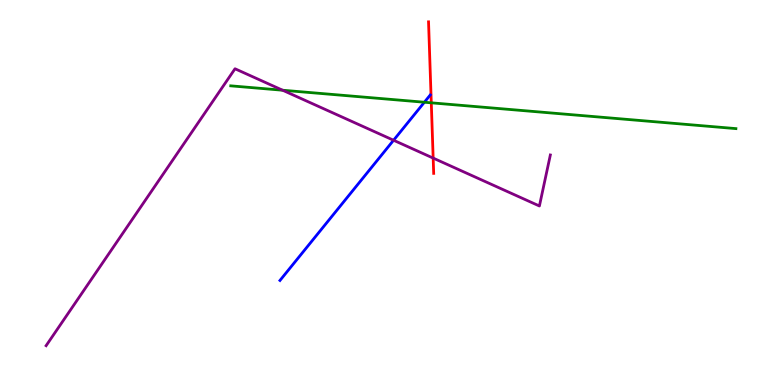[{'lines': ['blue', 'red'], 'intersections': []}, {'lines': ['green', 'red'], 'intersections': [{'x': 5.57, 'y': 7.33}]}, {'lines': ['purple', 'red'], 'intersections': [{'x': 5.59, 'y': 5.89}]}, {'lines': ['blue', 'green'], 'intersections': [{'x': 5.48, 'y': 7.34}]}, {'lines': ['blue', 'purple'], 'intersections': [{'x': 5.08, 'y': 6.36}]}, {'lines': ['green', 'purple'], 'intersections': [{'x': 3.65, 'y': 7.66}]}]